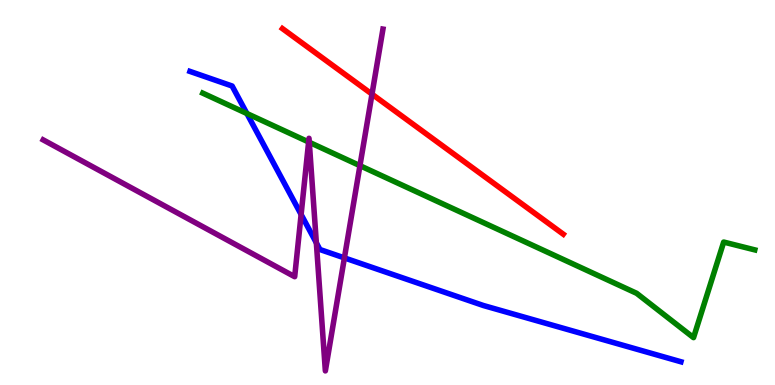[{'lines': ['blue', 'red'], 'intersections': []}, {'lines': ['green', 'red'], 'intersections': []}, {'lines': ['purple', 'red'], 'intersections': [{'x': 4.8, 'y': 7.55}]}, {'lines': ['blue', 'green'], 'intersections': [{'x': 3.19, 'y': 7.05}]}, {'lines': ['blue', 'purple'], 'intersections': [{'x': 3.89, 'y': 4.43}, {'x': 4.08, 'y': 3.69}, {'x': 4.44, 'y': 3.3}]}, {'lines': ['green', 'purple'], 'intersections': [{'x': 3.98, 'y': 6.31}, {'x': 3.99, 'y': 6.3}, {'x': 4.64, 'y': 5.7}]}]